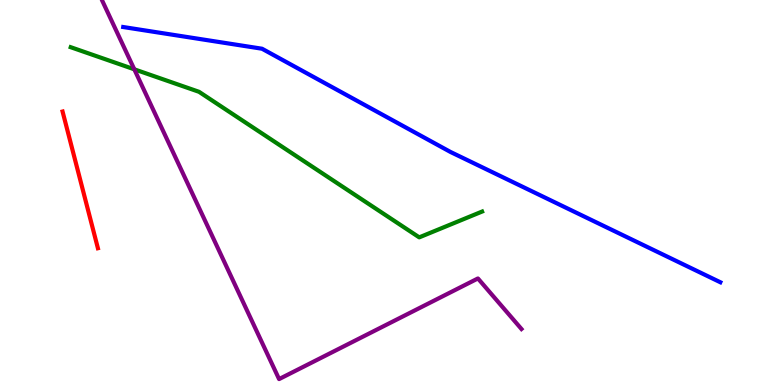[{'lines': ['blue', 'red'], 'intersections': []}, {'lines': ['green', 'red'], 'intersections': []}, {'lines': ['purple', 'red'], 'intersections': []}, {'lines': ['blue', 'green'], 'intersections': []}, {'lines': ['blue', 'purple'], 'intersections': []}, {'lines': ['green', 'purple'], 'intersections': [{'x': 1.73, 'y': 8.2}]}]